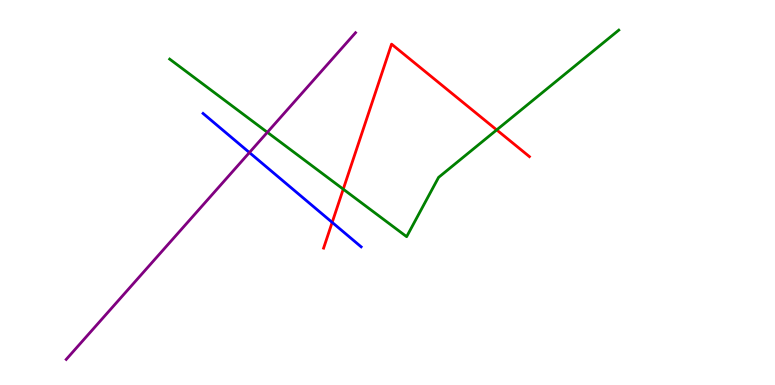[{'lines': ['blue', 'red'], 'intersections': [{'x': 4.29, 'y': 4.22}]}, {'lines': ['green', 'red'], 'intersections': [{'x': 4.43, 'y': 5.09}, {'x': 6.41, 'y': 6.63}]}, {'lines': ['purple', 'red'], 'intersections': []}, {'lines': ['blue', 'green'], 'intersections': []}, {'lines': ['blue', 'purple'], 'intersections': [{'x': 3.22, 'y': 6.04}]}, {'lines': ['green', 'purple'], 'intersections': [{'x': 3.45, 'y': 6.56}]}]